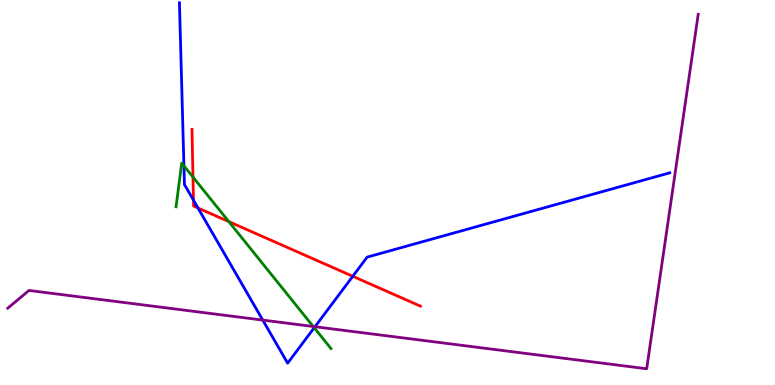[{'lines': ['blue', 'red'], 'intersections': [{'x': 2.5, 'y': 4.8}, {'x': 2.56, 'y': 4.6}, {'x': 4.55, 'y': 2.82}]}, {'lines': ['green', 'red'], 'intersections': [{'x': 2.49, 'y': 5.4}, {'x': 2.95, 'y': 4.24}]}, {'lines': ['purple', 'red'], 'intersections': []}, {'lines': ['blue', 'green'], 'intersections': [{'x': 2.37, 'y': 5.69}, {'x': 4.05, 'y': 1.49}]}, {'lines': ['blue', 'purple'], 'intersections': [{'x': 3.39, 'y': 1.69}, {'x': 4.06, 'y': 1.51}]}, {'lines': ['green', 'purple'], 'intersections': [{'x': 4.04, 'y': 1.52}]}]